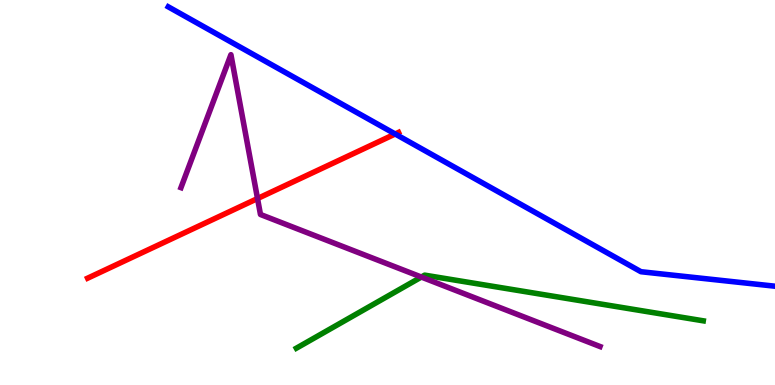[{'lines': ['blue', 'red'], 'intersections': [{'x': 5.1, 'y': 6.52}]}, {'lines': ['green', 'red'], 'intersections': []}, {'lines': ['purple', 'red'], 'intersections': [{'x': 3.32, 'y': 4.84}]}, {'lines': ['blue', 'green'], 'intersections': []}, {'lines': ['blue', 'purple'], 'intersections': []}, {'lines': ['green', 'purple'], 'intersections': [{'x': 5.44, 'y': 2.8}]}]